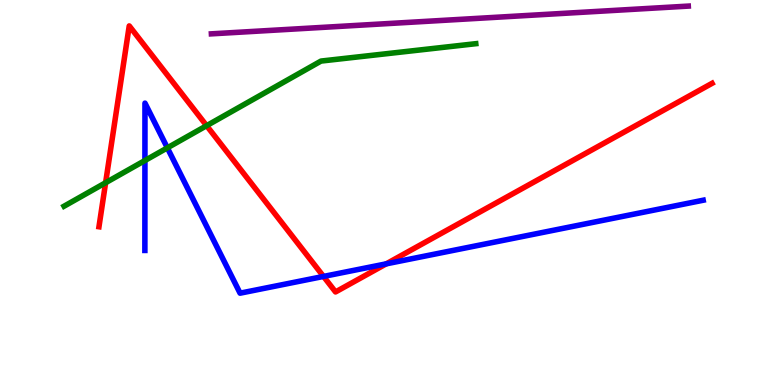[{'lines': ['blue', 'red'], 'intersections': [{'x': 4.17, 'y': 2.82}, {'x': 4.98, 'y': 3.15}]}, {'lines': ['green', 'red'], 'intersections': [{'x': 1.36, 'y': 5.25}, {'x': 2.67, 'y': 6.74}]}, {'lines': ['purple', 'red'], 'intersections': []}, {'lines': ['blue', 'green'], 'intersections': [{'x': 1.87, 'y': 5.83}, {'x': 2.16, 'y': 6.16}]}, {'lines': ['blue', 'purple'], 'intersections': []}, {'lines': ['green', 'purple'], 'intersections': []}]